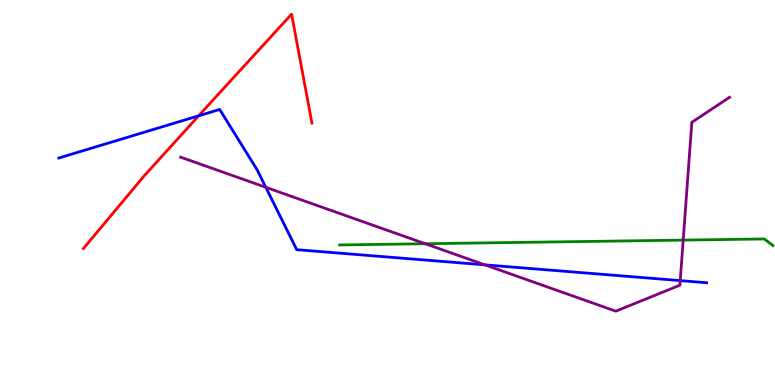[{'lines': ['blue', 'red'], 'intersections': [{'x': 2.56, 'y': 6.99}]}, {'lines': ['green', 'red'], 'intersections': []}, {'lines': ['purple', 'red'], 'intersections': []}, {'lines': ['blue', 'green'], 'intersections': []}, {'lines': ['blue', 'purple'], 'intersections': [{'x': 3.43, 'y': 5.13}, {'x': 6.26, 'y': 3.12}, {'x': 8.78, 'y': 2.71}]}, {'lines': ['green', 'purple'], 'intersections': [{'x': 5.49, 'y': 3.67}, {'x': 8.82, 'y': 3.76}]}]